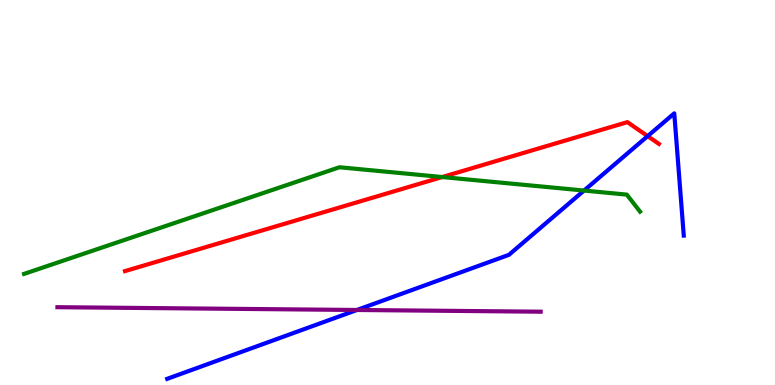[{'lines': ['blue', 'red'], 'intersections': [{'x': 8.36, 'y': 6.46}]}, {'lines': ['green', 'red'], 'intersections': [{'x': 5.71, 'y': 5.4}]}, {'lines': ['purple', 'red'], 'intersections': []}, {'lines': ['blue', 'green'], 'intersections': [{'x': 7.54, 'y': 5.05}]}, {'lines': ['blue', 'purple'], 'intersections': [{'x': 4.61, 'y': 1.95}]}, {'lines': ['green', 'purple'], 'intersections': []}]